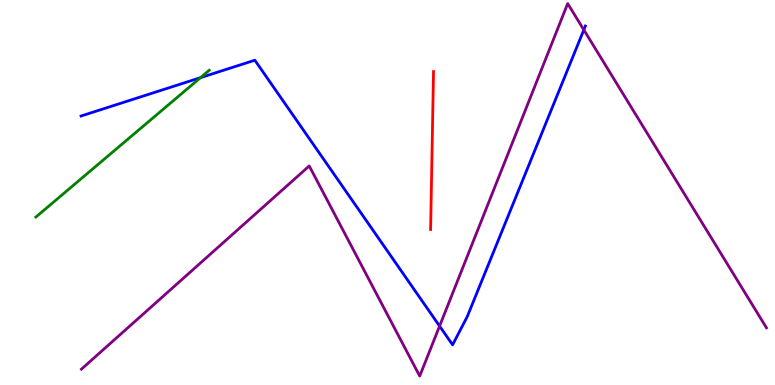[{'lines': ['blue', 'red'], 'intersections': []}, {'lines': ['green', 'red'], 'intersections': []}, {'lines': ['purple', 'red'], 'intersections': []}, {'lines': ['blue', 'green'], 'intersections': [{'x': 2.59, 'y': 7.98}]}, {'lines': ['blue', 'purple'], 'intersections': [{'x': 5.67, 'y': 1.53}, {'x': 7.53, 'y': 9.22}]}, {'lines': ['green', 'purple'], 'intersections': []}]